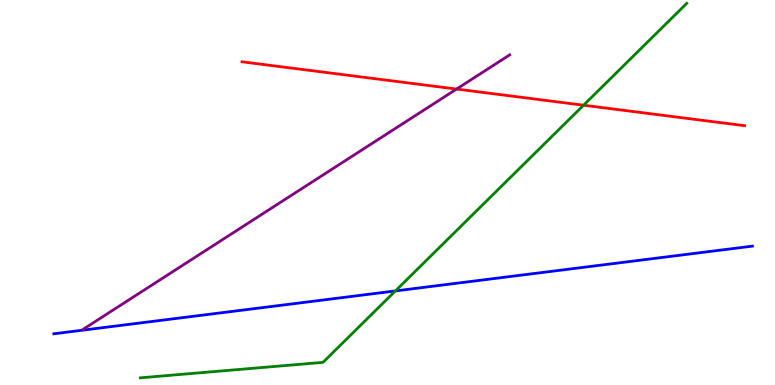[{'lines': ['blue', 'red'], 'intersections': []}, {'lines': ['green', 'red'], 'intersections': [{'x': 7.53, 'y': 7.27}]}, {'lines': ['purple', 'red'], 'intersections': [{'x': 5.89, 'y': 7.69}]}, {'lines': ['blue', 'green'], 'intersections': [{'x': 5.1, 'y': 2.44}]}, {'lines': ['blue', 'purple'], 'intersections': []}, {'lines': ['green', 'purple'], 'intersections': []}]